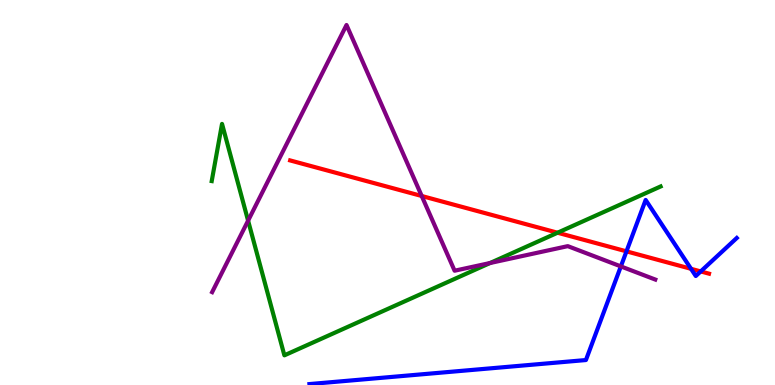[{'lines': ['blue', 'red'], 'intersections': [{'x': 8.08, 'y': 3.47}, {'x': 8.92, 'y': 3.02}, {'x': 9.04, 'y': 2.95}]}, {'lines': ['green', 'red'], 'intersections': [{'x': 7.19, 'y': 3.96}]}, {'lines': ['purple', 'red'], 'intersections': [{'x': 5.44, 'y': 4.91}]}, {'lines': ['blue', 'green'], 'intersections': []}, {'lines': ['blue', 'purple'], 'intersections': [{'x': 8.01, 'y': 3.08}]}, {'lines': ['green', 'purple'], 'intersections': [{'x': 3.2, 'y': 4.27}, {'x': 6.32, 'y': 3.17}]}]